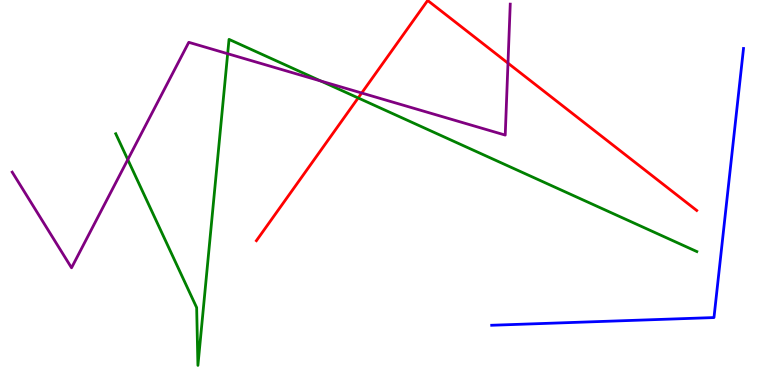[{'lines': ['blue', 'red'], 'intersections': []}, {'lines': ['green', 'red'], 'intersections': [{'x': 4.62, 'y': 7.46}]}, {'lines': ['purple', 'red'], 'intersections': [{'x': 4.67, 'y': 7.58}, {'x': 6.55, 'y': 8.36}]}, {'lines': ['blue', 'green'], 'intersections': []}, {'lines': ['blue', 'purple'], 'intersections': []}, {'lines': ['green', 'purple'], 'intersections': [{'x': 1.65, 'y': 5.85}, {'x': 2.94, 'y': 8.6}, {'x': 4.14, 'y': 7.9}]}]